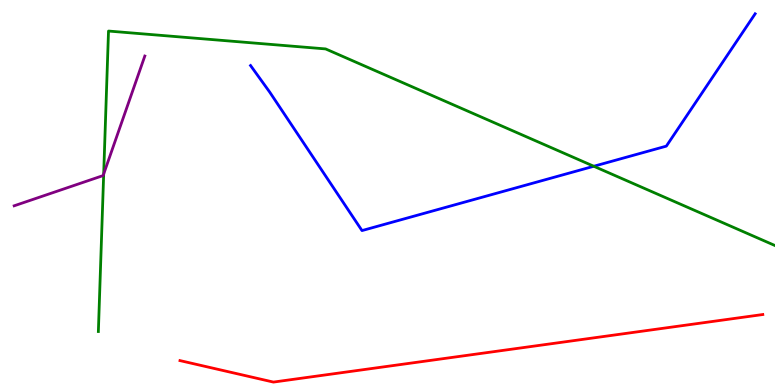[{'lines': ['blue', 'red'], 'intersections': []}, {'lines': ['green', 'red'], 'intersections': []}, {'lines': ['purple', 'red'], 'intersections': []}, {'lines': ['blue', 'green'], 'intersections': [{'x': 7.66, 'y': 5.68}]}, {'lines': ['blue', 'purple'], 'intersections': []}, {'lines': ['green', 'purple'], 'intersections': [{'x': 1.34, 'y': 5.48}]}]